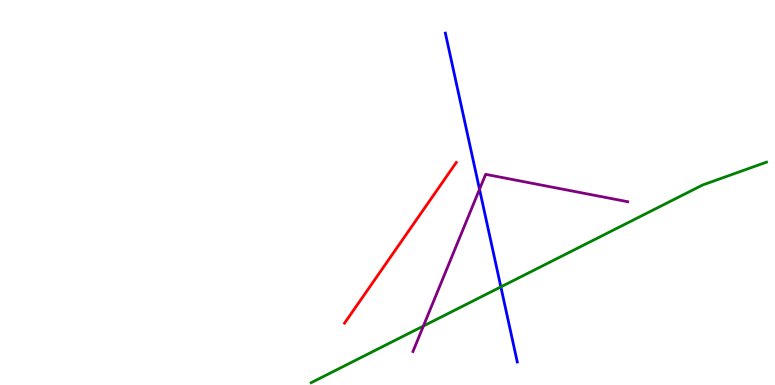[{'lines': ['blue', 'red'], 'intersections': []}, {'lines': ['green', 'red'], 'intersections': []}, {'lines': ['purple', 'red'], 'intersections': []}, {'lines': ['blue', 'green'], 'intersections': [{'x': 6.46, 'y': 2.55}]}, {'lines': ['blue', 'purple'], 'intersections': [{'x': 6.19, 'y': 5.08}]}, {'lines': ['green', 'purple'], 'intersections': [{'x': 5.46, 'y': 1.53}]}]